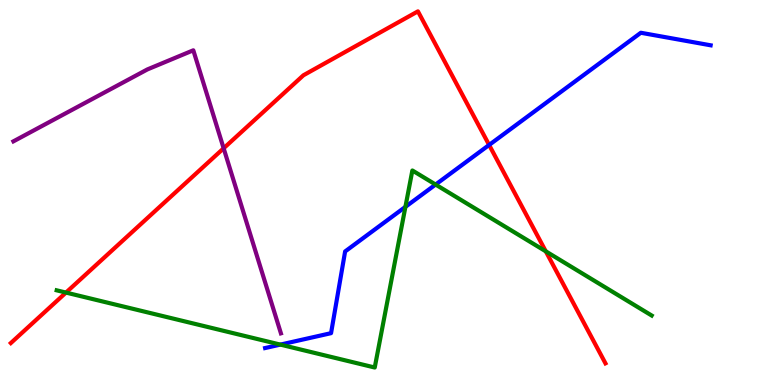[{'lines': ['blue', 'red'], 'intersections': [{'x': 6.31, 'y': 6.23}]}, {'lines': ['green', 'red'], 'intersections': [{'x': 0.851, 'y': 2.4}, {'x': 7.04, 'y': 3.47}]}, {'lines': ['purple', 'red'], 'intersections': [{'x': 2.89, 'y': 6.15}]}, {'lines': ['blue', 'green'], 'intersections': [{'x': 3.62, 'y': 1.05}, {'x': 5.23, 'y': 4.63}, {'x': 5.62, 'y': 5.21}]}, {'lines': ['blue', 'purple'], 'intersections': []}, {'lines': ['green', 'purple'], 'intersections': []}]